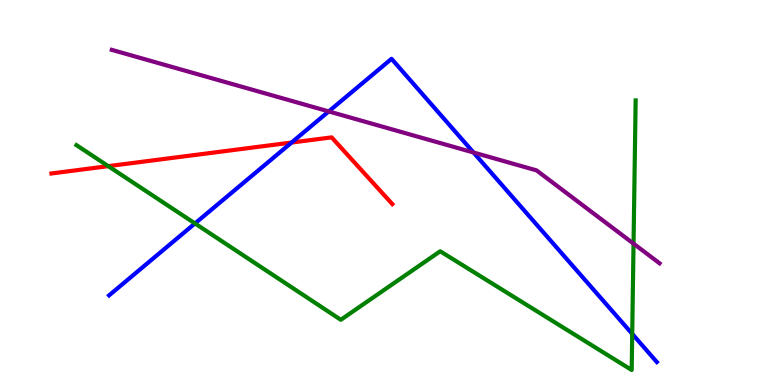[{'lines': ['blue', 'red'], 'intersections': [{'x': 3.76, 'y': 6.3}]}, {'lines': ['green', 'red'], 'intersections': [{'x': 1.4, 'y': 5.68}]}, {'lines': ['purple', 'red'], 'intersections': []}, {'lines': ['blue', 'green'], 'intersections': [{'x': 2.52, 'y': 4.2}, {'x': 8.16, 'y': 1.33}]}, {'lines': ['blue', 'purple'], 'intersections': [{'x': 4.24, 'y': 7.11}, {'x': 6.11, 'y': 6.04}]}, {'lines': ['green', 'purple'], 'intersections': [{'x': 8.17, 'y': 3.67}]}]